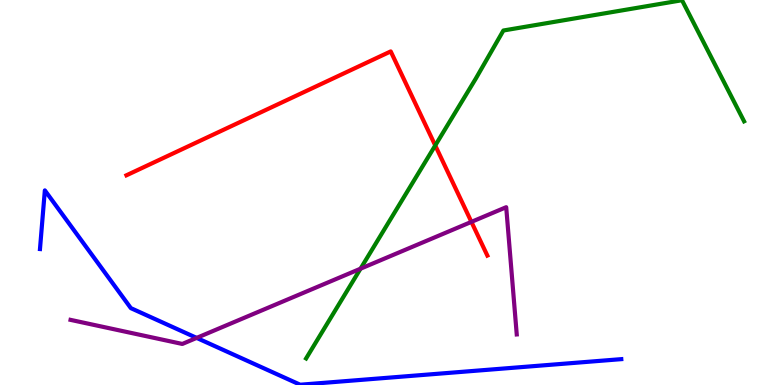[{'lines': ['blue', 'red'], 'intersections': []}, {'lines': ['green', 'red'], 'intersections': [{'x': 5.62, 'y': 6.22}]}, {'lines': ['purple', 'red'], 'intersections': [{'x': 6.08, 'y': 4.24}]}, {'lines': ['blue', 'green'], 'intersections': []}, {'lines': ['blue', 'purple'], 'intersections': [{'x': 2.54, 'y': 1.22}]}, {'lines': ['green', 'purple'], 'intersections': [{'x': 4.65, 'y': 3.02}]}]